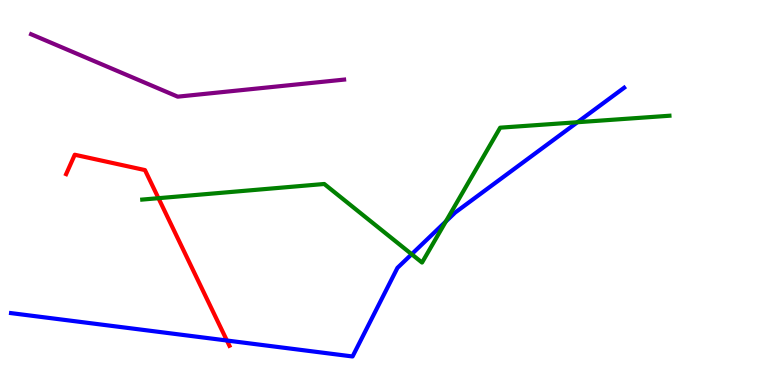[{'lines': ['blue', 'red'], 'intersections': [{'x': 2.93, 'y': 1.16}]}, {'lines': ['green', 'red'], 'intersections': [{'x': 2.04, 'y': 4.85}]}, {'lines': ['purple', 'red'], 'intersections': []}, {'lines': ['blue', 'green'], 'intersections': [{'x': 5.31, 'y': 3.4}, {'x': 5.75, 'y': 4.25}, {'x': 7.45, 'y': 6.83}]}, {'lines': ['blue', 'purple'], 'intersections': []}, {'lines': ['green', 'purple'], 'intersections': []}]